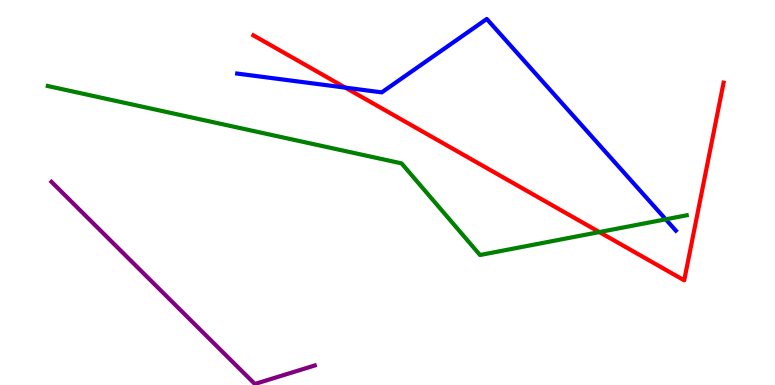[{'lines': ['blue', 'red'], 'intersections': [{'x': 4.46, 'y': 7.72}]}, {'lines': ['green', 'red'], 'intersections': [{'x': 7.73, 'y': 3.97}]}, {'lines': ['purple', 'red'], 'intersections': []}, {'lines': ['blue', 'green'], 'intersections': [{'x': 8.59, 'y': 4.3}]}, {'lines': ['blue', 'purple'], 'intersections': []}, {'lines': ['green', 'purple'], 'intersections': []}]